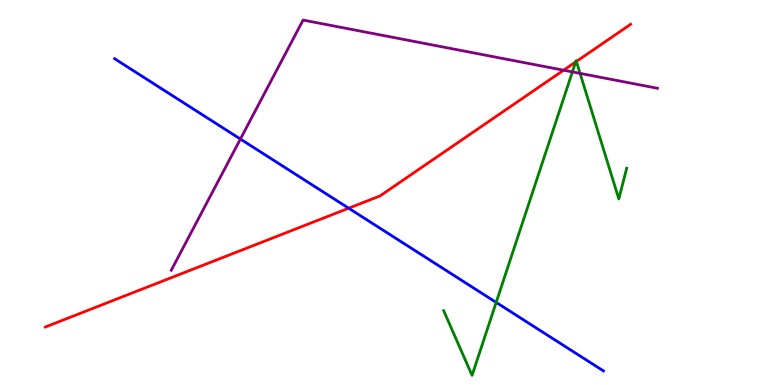[{'lines': ['blue', 'red'], 'intersections': [{'x': 4.5, 'y': 4.59}]}, {'lines': ['green', 'red'], 'intersections': [{'x': 7.43, 'y': 8.39}, {'x': 7.44, 'y': 8.4}]}, {'lines': ['purple', 'red'], 'intersections': [{'x': 7.27, 'y': 8.18}]}, {'lines': ['blue', 'green'], 'intersections': [{'x': 6.4, 'y': 2.15}]}, {'lines': ['blue', 'purple'], 'intersections': [{'x': 3.1, 'y': 6.39}]}, {'lines': ['green', 'purple'], 'intersections': [{'x': 7.39, 'y': 8.13}, {'x': 7.48, 'y': 8.09}]}]